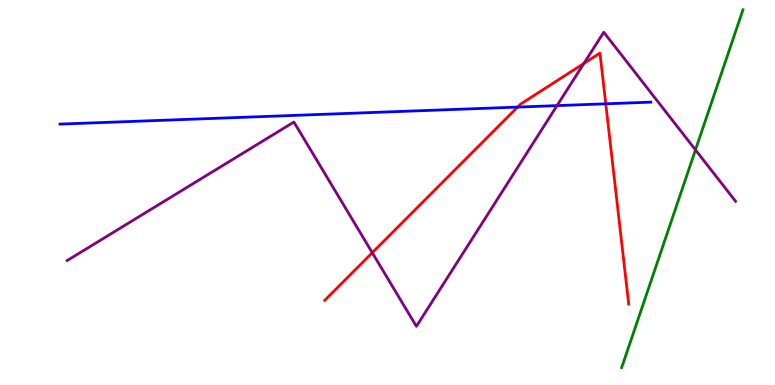[{'lines': ['blue', 'red'], 'intersections': [{'x': 6.68, 'y': 7.22}, {'x': 7.82, 'y': 7.3}]}, {'lines': ['green', 'red'], 'intersections': []}, {'lines': ['purple', 'red'], 'intersections': [{'x': 4.8, 'y': 3.44}, {'x': 7.53, 'y': 8.35}]}, {'lines': ['blue', 'green'], 'intersections': []}, {'lines': ['blue', 'purple'], 'intersections': [{'x': 7.19, 'y': 7.26}]}, {'lines': ['green', 'purple'], 'intersections': [{'x': 8.97, 'y': 6.11}]}]